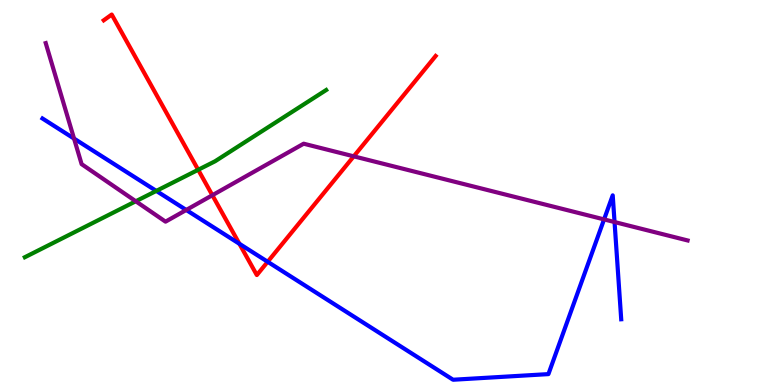[{'lines': ['blue', 'red'], 'intersections': [{'x': 3.09, 'y': 3.67}, {'x': 3.45, 'y': 3.2}]}, {'lines': ['green', 'red'], 'intersections': [{'x': 2.56, 'y': 5.59}]}, {'lines': ['purple', 'red'], 'intersections': [{'x': 2.74, 'y': 4.93}, {'x': 4.56, 'y': 5.94}]}, {'lines': ['blue', 'green'], 'intersections': [{'x': 2.02, 'y': 5.04}]}, {'lines': ['blue', 'purple'], 'intersections': [{'x': 0.955, 'y': 6.4}, {'x': 2.4, 'y': 4.55}, {'x': 7.79, 'y': 4.3}, {'x': 7.93, 'y': 4.23}]}, {'lines': ['green', 'purple'], 'intersections': [{'x': 1.75, 'y': 4.77}]}]